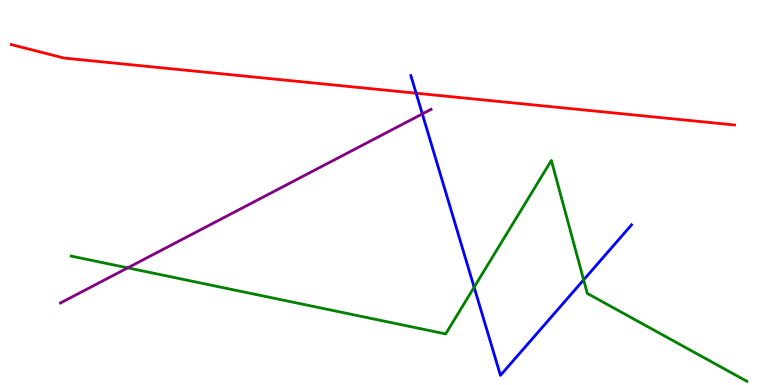[{'lines': ['blue', 'red'], 'intersections': [{'x': 5.37, 'y': 7.58}]}, {'lines': ['green', 'red'], 'intersections': []}, {'lines': ['purple', 'red'], 'intersections': []}, {'lines': ['blue', 'green'], 'intersections': [{'x': 6.12, 'y': 2.54}, {'x': 7.53, 'y': 2.73}]}, {'lines': ['blue', 'purple'], 'intersections': [{'x': 5.45, 'y': 7.04}]}, {'lines': ['green', 'purple'], 'intersections': [{'x': 1.65, 'y': 3.04}]}]